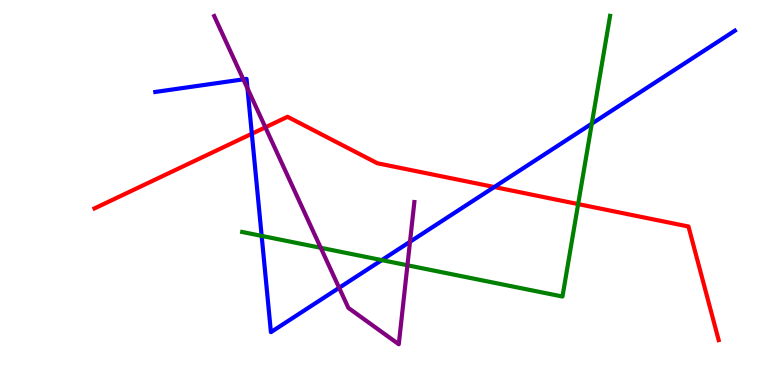[{'lines': ['blue', 'red'], 'intersections': [{'x': 3.25, 'y': 6.53}, {'x': 6.38, 'y': 5.14}]}, {'lines': ['green', 'red'], 'intersections': [{'x': 7.46, 'y': 4.7}]}, {'lines': ['purple', 'red'], 'intersections': [{'x': 3.42, 'y': 6.69}]}, {'lines': ['blue', 'green'], 'intersections': [{'x': 3.38, 'y': 3.87}, {'x': 4.93, 'y': 3.24}, {'x': 7.64, 'y': 6.79}]}, {'lines': ['blue', 'purple'], 'intersections': [{'x': 3.14, 'y': 7.94}, {'x': 3.19, 'y': 7.7}, {'x': 4.38, 'y': 2.52}, {'x': 5.29, 'y': 3.72}]}, {'lines': ['green', 'purple'], 'intersections': [{'x': 4.14, 'y': 3.56}, {'x': 5.26, 'y': 3.11}]}]